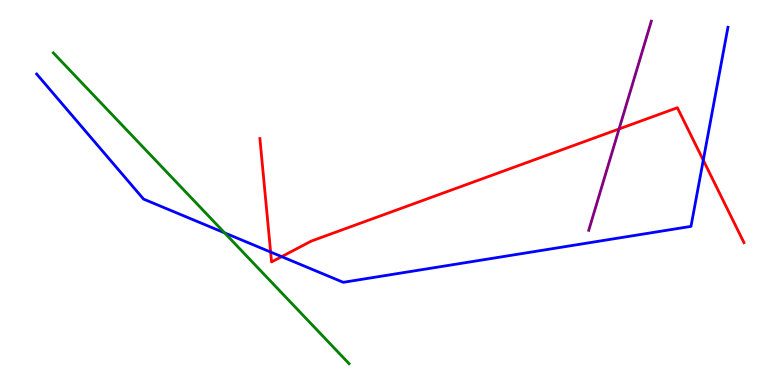[{'lines': ['blue', 'red'], 'intersections': [{'x': 3.49, 'y': 3.45}, {'x': 3.63, 'y': 3.33}, {'x': 9.07, 'y': 5.84}]}, {'lines': ['green', 'red'], 'intersections': []}, {'lines': ['purple', 'red'], 'intersections': [{'x': 7.99, 'y': 6.65}]}, {'lines': ['blue', 'green'], 'intersections': [{'x': 2.9, 'y': 3.95}]}, {'lines': ['blue', 'purple'], 'intersections': []}, {'lines': ['green', 'purple'], 'intersections': []}]